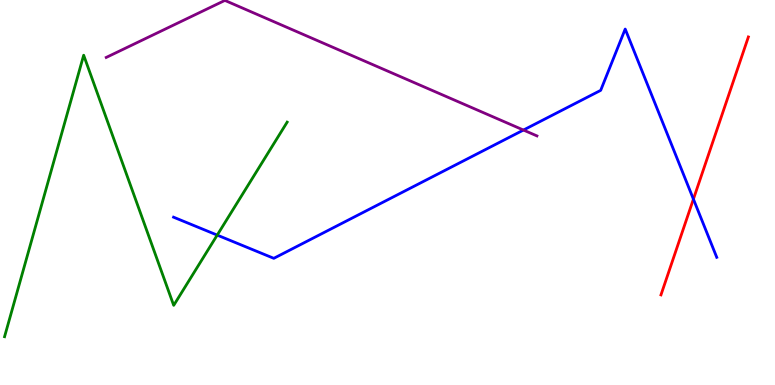[{'lines': ['blue', 'red'], 'intersections': [{'x': 8.95, 'y': 4.83}]}, {'lines': ['green', 'red'], 'intersections': []}, {'lines': ['purple', 'red'], 'intersections': []}, {'lines': ['blue', 'green'], 'intersections': [{'x': 2.8, 'y': 3.89}]}, {'lines': ['blue', 'purple'], 'intersections': [{'x': 6.75, 'y': 6.62}]}, {'lines': ['green', 'purple'], 'intersections': []}]